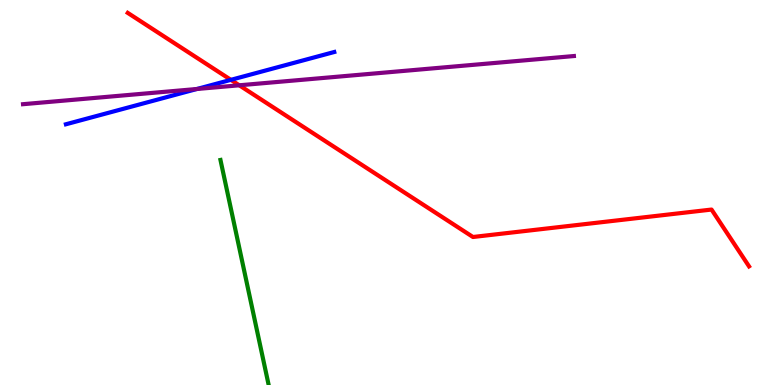[{'lines': ['blue', 'red'], 'intersections': [{'x': 2.98, 'y': 7.93}]}, {'lines': ['green', 'red'], 'intersections': []}, {'lines': ['purple', 'red'], 'intersections': [{'x': 3.09, 'y': 7.78}]}, {'lines': ['blue', 'green'], 'intersections': []}, {'lines': ['blue', 'purple'], 'intersections': [{'x': 2.54, 'y': 7.69}]}, {'lines': ['green', 'purple'], 'intersections': []}]